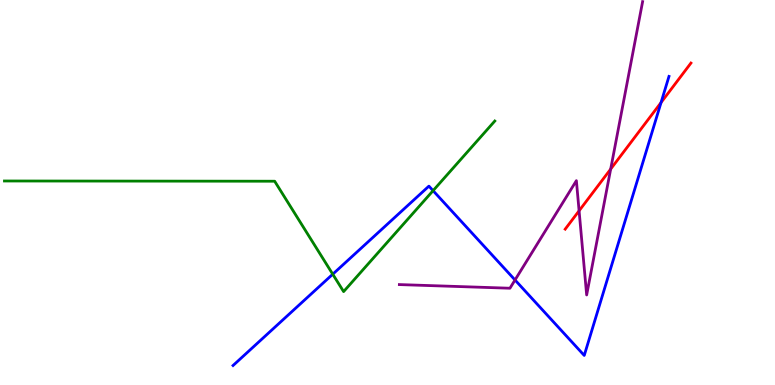[{'lines': ['blue', 'red'], 'intersections': [{'x': 8.53, 'y': 7.34}]}, {'lines': ['green', 'red'], 'intersections': []}, {'lines': ['purple', 'red'], 'intersections': [{'x': 7.47, 'y': 4.52}, {'x': 7.88, 'y': 5.61}]}, {'lines': ['blue', 'green'], 'intersections': [{'x': 4.29, 'y': 2.88}, {'x': 5.59, 'y': 5.05}]}, {'lines': ['blue', 'purple'], 'intersections': [{'x': 6.65, 'y': 2.73}]}, {'lines': ['green', 'purple'], 'intersections': []}]